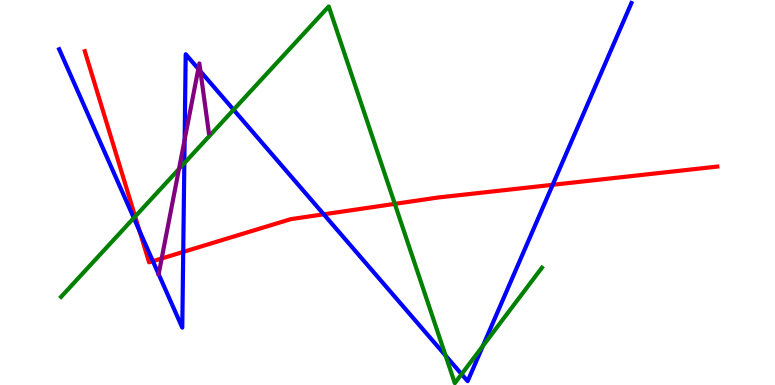[{'lines': ['blue', 'red'], 'intersections': [{'x': 1.8, 'y': 4.0}, {'x': 1.97, 'y': 3.22}, {'x': 2.36, 'y': 3.46}, {'x': 4.18, 'y': 4.43}, {'x': 7.13, 'y': 5.2}]}, {'lines': ['green', 'red'], 'intersections': [{'x': 1.74, 'y': 4.38}, {'x': 5.09, 'y': 4.7}]}, {'lines': ['purple', 'red'], 'intersections': [{'x': 2.09, 'y': 3.29}]}, {'lines': ['blue', 'green'], 'intersections': [{'x': 1.73, 'y': 4.34}, {'x': 2.38, 'y': 5.76}, {'x': 3.01, 'y': 7.15}, {'x': 5.75, 'y': 0.764}, {'x': 5.96, 'y': 0.282}, {'x': 6.23, 'y': 1.02}]}, {'lines': ['blue', 'purple'], 'intersections': [{'x': 2.38, 'y': 6.37}, {'x': 2.56, 'y': 8.21}, {'x': 2.59, 'y': 8.15}]}, {'lines': ['green', 'purple'], 'intersections': [{'x': 2.31, 'y': 5.61}]}]